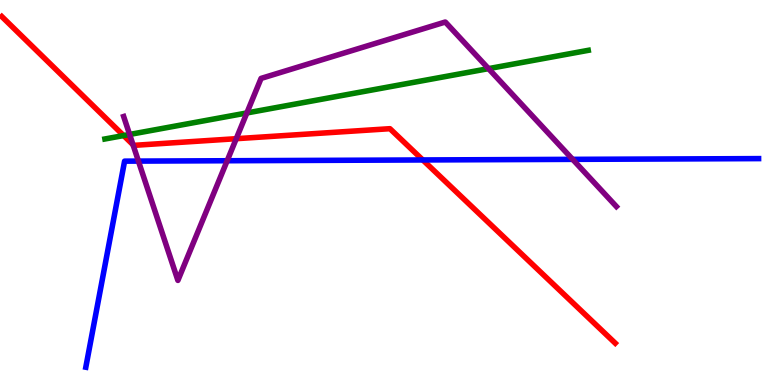[{'lines': ['blue', 'red'], 'intersections': [{'x': 5.46, 'y': 5.85}]}, {'lines': ['green', 'red'], 'intersections': [{'x': 1.59, 'y': 6.48}]}, {'lines': ['purple', 'red'], 'intersections': [{'x': 1.72, 'y': 6.24}, {'x': 3.05, 'y': 6.4}]}, {'lines': ['blue', 'green'], 'intersections': []}, {'lines': ['blue', 'purple'], 'intersections': [{'x': 1.79, 'y': 5.82}, {'x': 2.93, 'y': 5.82}, {'x': 7.39, 'y': 5.86}]}, {'lines': ['green', 'purple'], 'intersections': [{'x': 1.67, 'y': 6.51}, {'x': 3.19, 'y': 7.07}, {'x': 6.3, 'y': 8.22}]}]